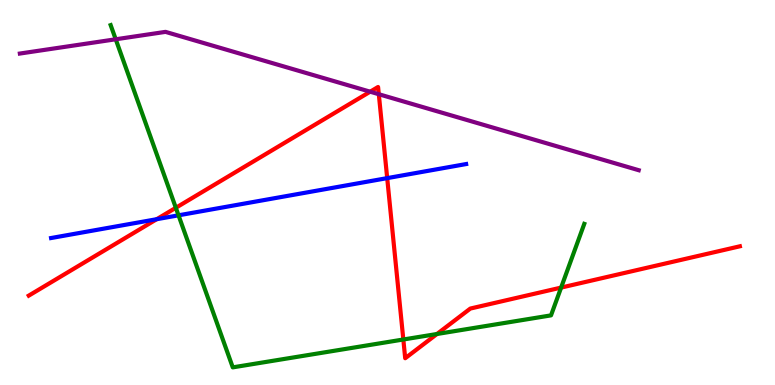[{'lines': ['blue', 'red'], 'intersections': [{'x': 2.02, 'y': 4.31}, {'x': 5.0, 'y': 5.37}]}, {'lines': ['green', 'red'], 'intersections': [{'x': 2.27, 'y': 4.6}, {'x': 5.2, 'y': 1.18}, {'x': 5.64, 'y': 1.32}, {'x': 7.24, 'y': 2.53}]}, {'lines': ['purple', 'red'], 'intersections': [{'x': 4.78, 'y': 7.62}, {'x': 4.89, 'y': 7.55}]}, {'lines': ['blue', 'green'], 'intersections': [{'x': 2.3, 'y': 4.41}]}, {'lines': ['blue', 'purple'], 'intersections': []}, {'lines': ['green', 'purple'], 'intersections': [{'x': 1.49, 'y': 8.98}]}]